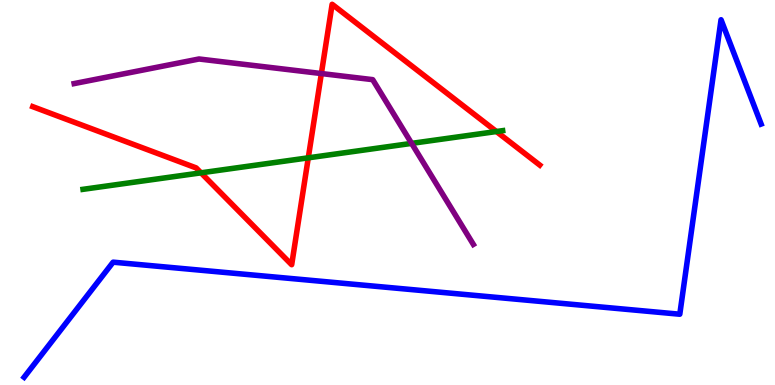[{'lines': ['blue', 'red'], 'intersections': []}, {'lines': ['green', 'red'], 'intersections': [{'x': 2.59, 'y': 5.51}, {'x': 3.98, 'y': 5.9}, {'x': 6.41, 'y': 6.58}]}, {'lines': ['purple', 'red'], 'intersections': [{'x': 4.15, 'y': 8.09}]}, {'lines': ['blue', 'green'], 'intersections': []}, {'lines': ['blue', 'purple'], 'intersections': []}, {'lines': ['green', 'purple'], 'intersections': [{'x': 5.31, 'y': 6.28}]}]